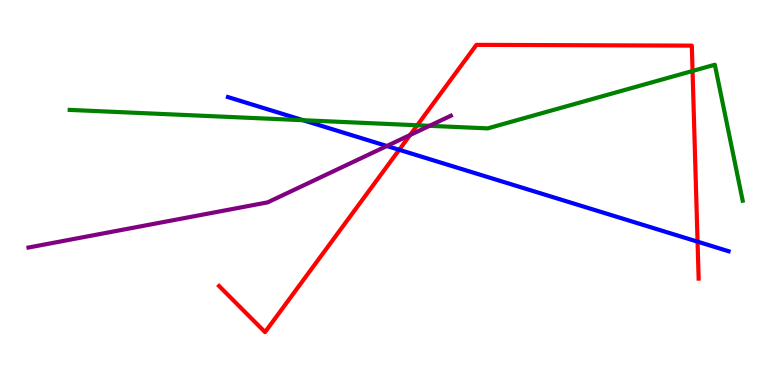[{'lines': ['blue', 'red'], 'intersections': [{'x': 5.15, 'y': 6.11}, {'x': 9.0, 'y': 3.72}]}, {'lines': ['green', 'red'], 'intersections': [{'x': 5.38, 'y': 6.75}, {'x': 8.94, 'y': 8.16}]}, {'lines': ['purple', 'red'], 'intersections': [{'x': 5.29, 'y': 6.49}]}, {'lines': ['blue', 'green'], 'intersections': [{'x': 3.91, 'y': 6.88}]}, {'lines': ['blue', 'purple'], 'intersections': [{'x': 4.99, 'y': 6.21}]}, {'lines': ['green', 'purple'], 'intersections': [{'x': 5.54, 'y': 6.73}]}]